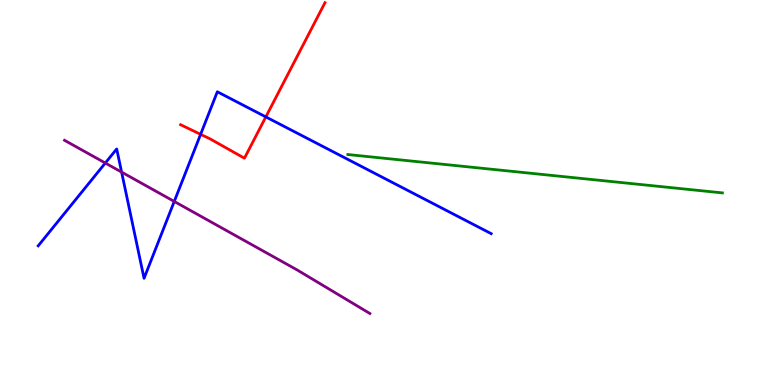[{'lines': ['blue', 'red'], 'intersections': [{'x': 2.59, 'y': 6.51}, {'x': 3.43, 'y': 6.96}]}, {'lines': ['green', 'red'], 'intersections': []}, {'lines': ['purple', 'red'], 'intersections': []}, {'lines': ['blue', 'green'], 'intersections': []}, {'lines': ['blue', 'purple'], 'intersections': [{'x': 1.36, 'y': 5.77}, {'x': 1.57, 'y': 5.53}, {'x': 2.25, 'y': 4.77}]}, {'lines': ['green', 'purple'], 'intersections': []}]